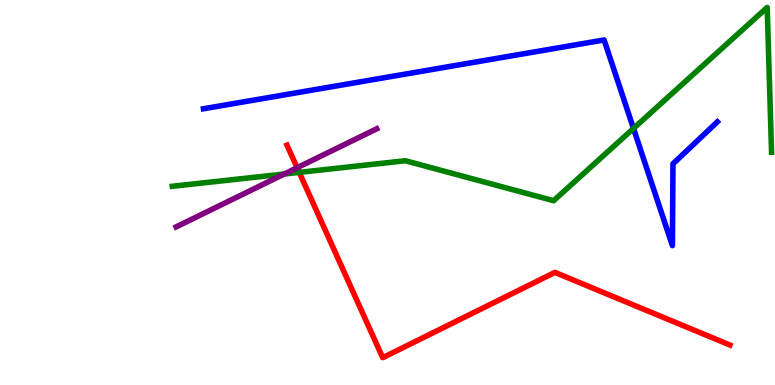[{'lines': ['blue', 'red'], 'intersections': []}, {'lines': ['green', 'red'], 'intersections': [{'x': 3.86, 'y': 5.52}]}, {'lines': ['purple', 'red'], 'intersections': [{'x': 3.83, 'y': 5.64}]}, {'lines': ['blue', 'green'], 'intersections': [{'x': 8.17, 'y': 6.66}]}, {'lines': ['blue', 'purple'], 'intersections': []}, {'lines': ['green', 'purple'], 'intersections': [{'x': 3.67, 'y': 5.48}]}]